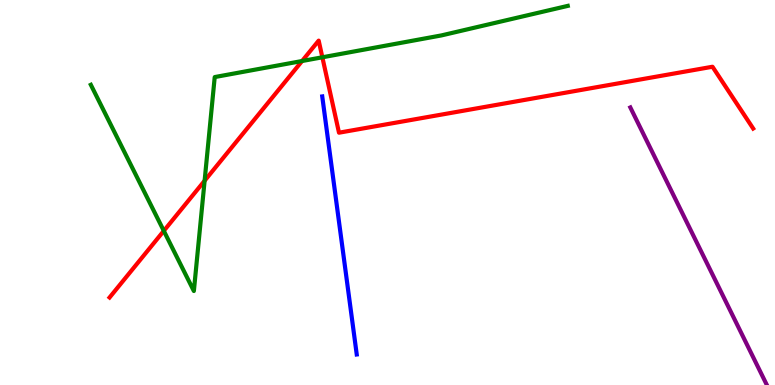[{'lines': ['blue', 'red'], 'intersections': []}, {'lines': ['green', 'red'], 'intersections': [{'x': 2.11, 'y': 4.0}, {'x': 2.64, 'y': 5.31}, {'x': 3.9, 'y': 8.42}, {'x': 4.16, 'y': 8.51}]}, {'lines': ['purple', 'red'], 'intersections': []}, {'lines': ['blue', 'green'], 'intersections': []}, {'lines': ['blue', 'purple'], 'intersections': []}, {'lines': ['green', 'purple'], 'intersections': []}]